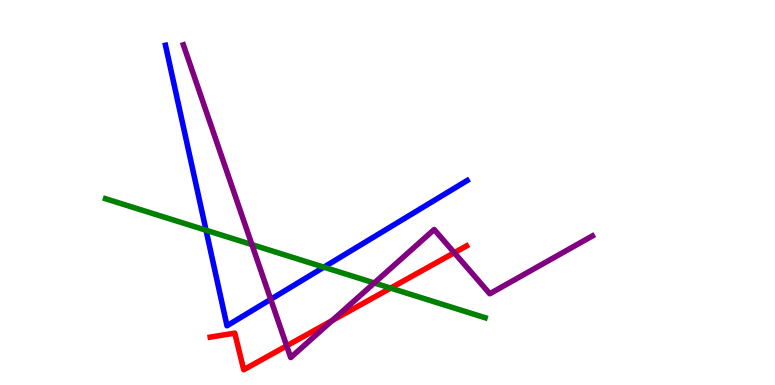[{'lines': ['blue', 'red'], 'intersections': []}, {'lines': ['green', 'red'], 'intersections': [{'x': 5.04, 'y': 2.52}]}, {'lines': ['purple', 'red'], 'intersections': [{'x': 3.7, 'y': 1.02}, {'x': 4.29, 'y': 1.67}, {'x': 5.86, 'y': 3.44}]}, {'lines': ['blue', 'green'], 'intersections': [{'x': 2.66, 'y': 4.02}, {'x': 4.18, 'y': 3.06}]}, {'lines': ['blue', 'purple'], 'intersections': [{'x': 3.49, 'y': 2.23}]}, {'lines': ['green', 'purple'], 'intersections': [{'x': 3.25, 'y': 3.65}, {'x': 4.83, 'y': 2.65}]}]